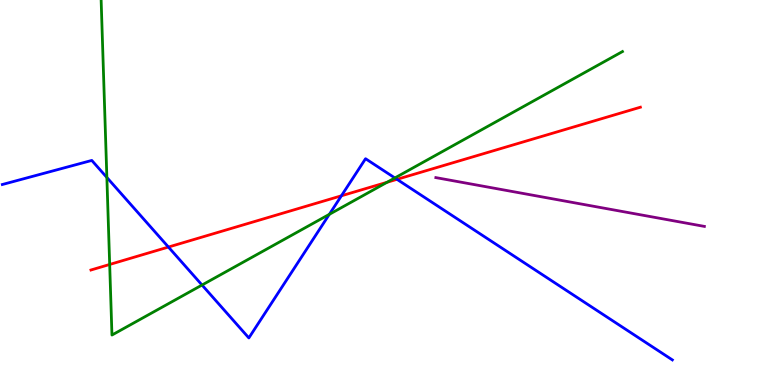[{'lines': ['blue', 'red'], 'intersections': [{'x': 2.17, 'y': 3.58}, {'x': 4.41, 'y': 4.91}, {'x': 5.12, 'y': 5.34}]}, {'lines': ['green', 'red'], 'intersections': [{'x': 1.42, 'y': 3.13}, {'x': 4.99, 'y': 5.27}]}, {'lines': ['purple', 'red'], 'intersections': []}, {'lines': ['blue', 'green'], 'intersections': [{'x': 1.38, 'y': 5.39}, {'x': 2.61, 'y': 2.6}, {'x': 4.25, 'y': 4.43}, {'x': 5.1, 'y': 5.38}]}, {'lines': ['blue', 'purple'], 'intersections': []}, {'lines': ['green', 'purple'], 'intersections': []}]